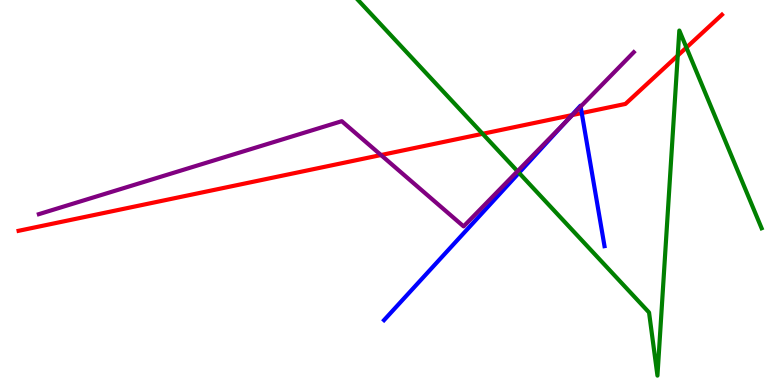[{'lines': ['blue', 'red'], 'intersections': [{'x': 7.38, 'y': 7.01}, {'x': 7.51, 'y': 7.06}]}, {'lines': ['green', 'red'], 'intersections': [{'x': 6.23, 'y': 6.52}, {'x': 8.74, 'y': 8.56}, {'x': 8.86, 'y': 8.76}]}, {'lines': ['purple', 'red'], 'intersections': [{'x': 4.92, 'y': 5.97}, {'x': 7.39, 'y': 7.01}]}, {'lines': ['blue', 'green'], 'intersections': [{'x': 6.7, 'y': 5.51}]}, {'lines': ['blue', 'purple'], 'intersections': [{'x': 7.29, 'y': 6.82}, {'x': 7.49, 'y': 7.23}]}, {'lines': ['green', 'purple'], 'intersections': [{'x': 6.68, 'y': 5.55}]}]